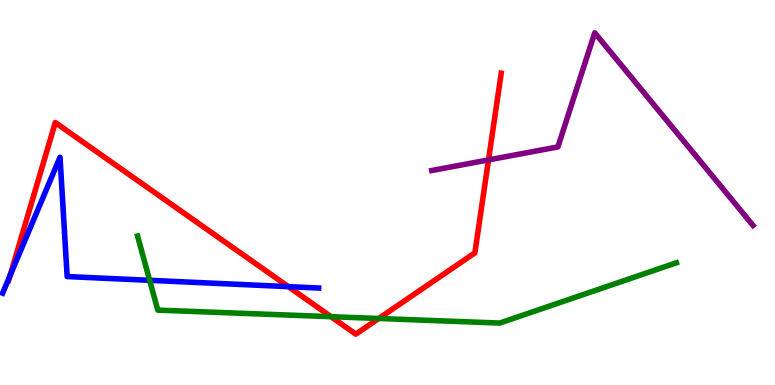[{'lines': ['blue', 'red'], 'intersections': [{'x': 0.13, 'y': 2.84}, {'x': 3.72, 'y': 2.55}]}, {'lines': ['green', 'red'], 'intersections': [{'x': 4.27, 'y': 1.77}, {'x': 4.89, 'y': 1.73}]}, {'lines': ['purple', 'red'], 'intersections': [{'x': 6.3, 'y': 5.85}]}, {'lines': ['blue', 'green'], 'intersections': [{'x': 1.93, 'y': 2.72}]}, {'lines': ['blue', 'purple'], 'intersections': []}, {'lines': ['green', 'purple'], 'intersections': []}]